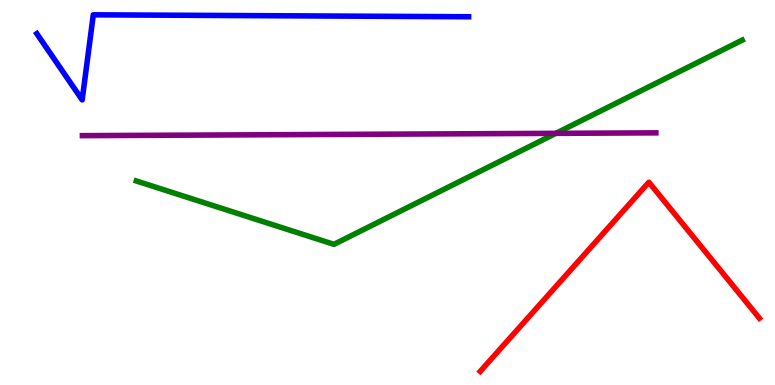[{'lines': ['blue', 'red'], 'intersections': []}, {'lines': ['green', 'red'], 'intersections': []}, {'lines': ['purple', 'red'], 'intersections': []}, {'lines': ['blue', 'green'], 'intersections': []}, {'lines': ['blue', 'purple'], 'intersections': []}, {'lines': ['green', 'purple'], 'intersections': [{'x': 7.17, 'y': 6.54}]}]